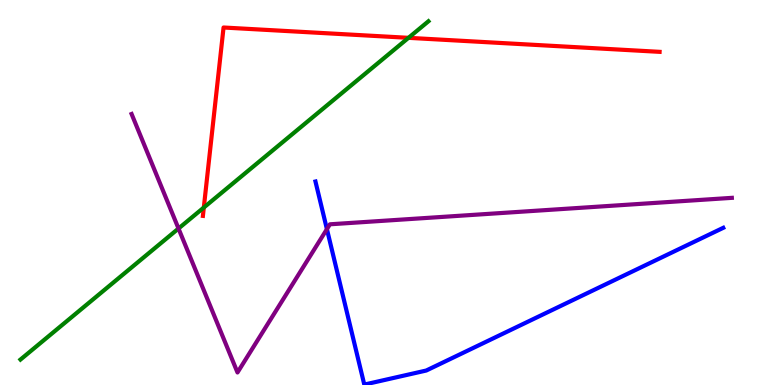[{'lines': ['blue', 'red'], 'intersections': []}, {'lines': ['green', 'red'], 'intersections': [{'x': 2.63, 'y': 4.61}, {'x': 5.27, 'y': 9.02}]}, {'lines': ['purple', 'red'], 'intersections': []}, {'lines': ['blue', 'green'], 'intersections': []}, {'lines': ['blue', 'purple'], 'intersections': [{'x': 4.22, 'y': 4.05}]}, {'lines': ['green', 'purple'], 'intersections': [{'x': 2.3, 'y': 4.06}]}]